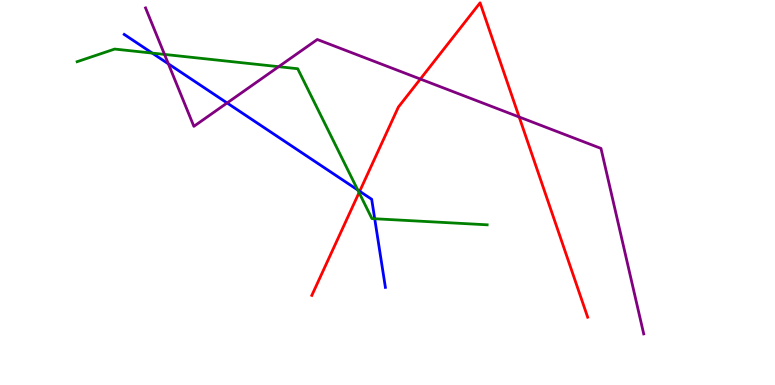[{'lines': ['blue', 'red'], 'intersections': [{'x': 4.64, 'y': 5.03}]}, {'lines': ['green', 'red'], 'intersections': [{'x': 4.63, 'y': 5.0}]}, {'lines': ['purple', 'red'], 'intersections': [{'x': 5.42, 'y': 7.95}, {'x': 6.7, 'y': 6.96}]}, {'lines': ['blue', 'green'], 'intersections': [{'x': 1.96, 'y': 8.62}, {'x': 4.62, 'y': 5.06}, {'x': 4.83, 'y': 4.32}]}, {'lines': ['blue', 'purple'], 'intersections': [{'x': 2.17, 'y': 8.34}, {'x': 2.93, 'y': 7.33}]}, {'lines': ['green', 'purple'], 'intersections': [{'x': 2.12, 'y': 8.59}, {'x': 3.6, 'y': 8.27}]}]